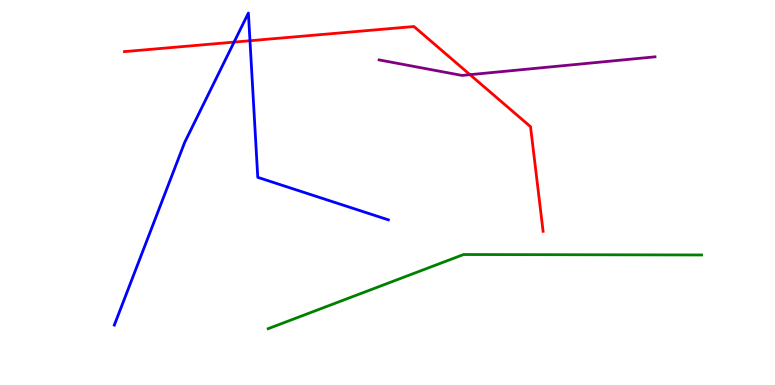[{'lines': ['blue', 'red'], 'intersections': [{'x': 3.02, 'y': 8.91}, {'x': 3.23, 'y': 8.94}]}, {'lines': ['green', 'red'], 'intersections': []}, {'lines': ['purple', 'red'], 'intersections': [{'x': 6.06, 'y': 8.06}]}, {'lines': ['blue', 'green'], 'intersections': []}, {'lines': ['blue', 'purple'], 'intersections': []}, {'lines': ['green', 'purple'], 'intersections': []}]